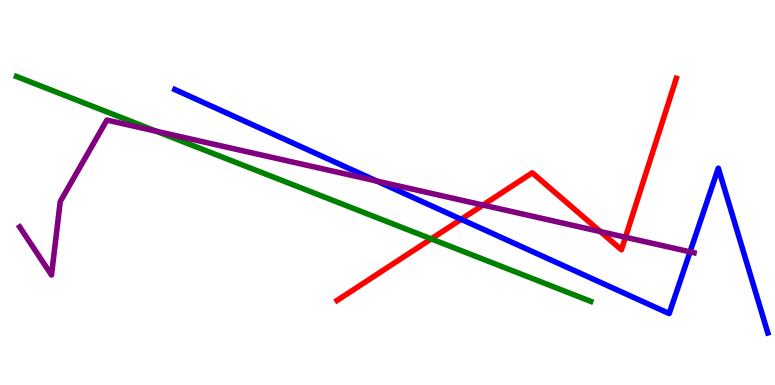[{'lines': ['blue', 'red'], 'intersections': [{'x': 5.95, 'y': 4.3}]}, {'lines': ['green', 'red'], 'intersections': [{'x': 5.56, 'y': 3.79}]}, {'lines': ['purple', 'red'], 'intersections': [{'x': 6.23, 'y': 4.67}, {'x': 7.75, 'y': 3.98}, {'x': 8.07, 'y': 3.84}]}, {'lines': ['blue', 'green'], 'intersections': []}, {'lines': ['blue', 'purple'], 'intersections': [{'x': 4.86, 'y': 5.3}, {'x': 8.9, 'y': 3.46}]}, {'lines': ['green', 'purple'], 'intersections': [{'x': 2.02, 'y': 6.59}]}]